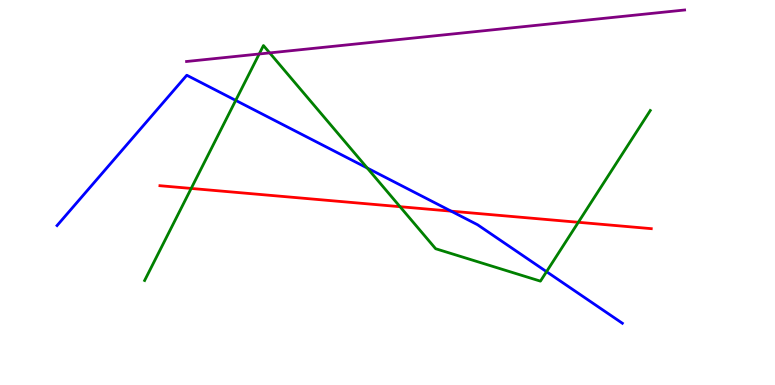[{'lines': ['blue', 'red'], 'intersections': [{'x': 5.82, 'y': 4.52}]}, {'lines': ['green', 'red'], 'intersections': [{'x': 2.47, 'y': 5.11}, {'x': 5.16, 'y': 4.63}, {'x': 7.46, 'y': 4.23}]}, {'lines': ['purple', 'red'], 'intersections': []}, {'lines': ['blue', 'green'], 'intersections': [{'x': 3.04, 'y': 7.39}, {'x': 4.74, 'y': 5.64}, {'x': 7.05, 'y': 2.94}]}, {'lines': ['blue', 'purple'], 'intersections': []}, {'lines': ['green', 'purple'], 'intersections': [{'x': 3.34, 'y': 8.6}, {'x': 3.48, 'y': 8.63}]}]